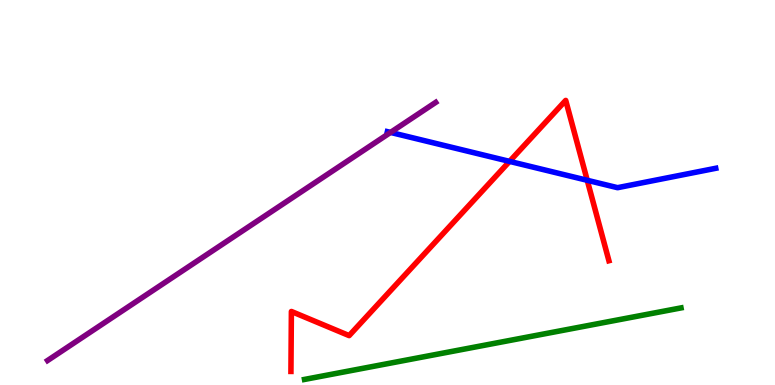[{'lines': ['blue', 'red'], 'intersections': [{'x': 6.57, 'y': 5.81}, {'x': 7.58, 'y': 5.32}]}, {'lines': ['green', 'red'], 'intersections': []}, {'lines': ['purple', 'red'], 'intersections': []}, {'lines': ['blue', 'green'], 'intersections': []}, {'lines': ['blue', 'purple'], 'intersections': [{'x': 5.04, 'y': 6.56}]}, {'lines': ['green', 'purple'], 'intersections': []}]